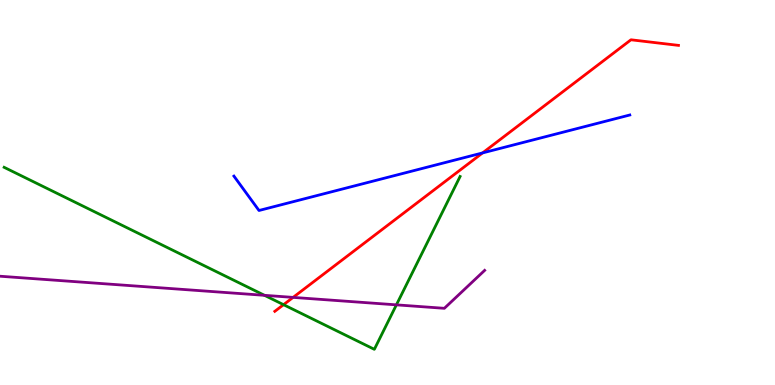[{'lines': ['blue', 'red'], 'intersections': [{'x': 6.23, 'y': 6.03}]}, {'lines': ['green', 'red'], 'intersections': [{'x': 3.66, 'y': 2.09}]}, {'lines': ['purple', 'red'], 'intersections': [{'x': 3.78, 'y': 2.28}]}, {'lines': ['blue', 'green'], 'intersections': []}, {'lines': ['blue', 'purple'], 'intersections': []}, {'lines': ['green', 'purple'], 'intersections': [{'x': 3.41, 'y': 2.33}, {'x': 5.11, 'y': 2.08}]}]